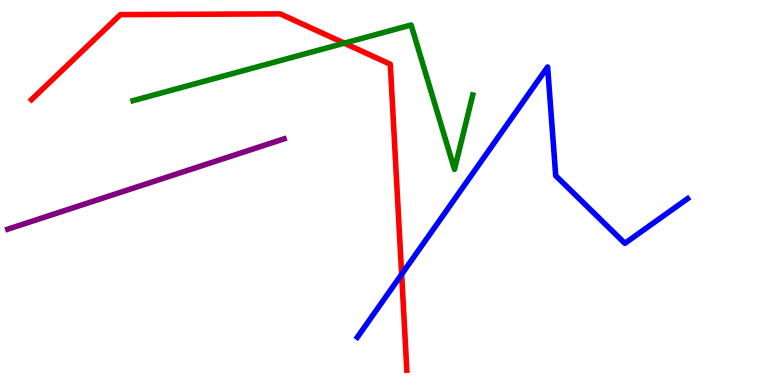[{'lines': ['blue', 'red'], 'intersections': [{'x': 5.18, 'y': 2.88}]}, {'lines': ['green', 'red'], 'intersections': [{'x': 4.44, 'y': 8.88}]}, {'lines': ['purple', 'red'], 'intersections': []}, {'lines': ['blue', 'green'], 'intersections': []}, {'lines': ['blue', 'purple'], 'intersections': []}, {'lines': ['green', 'purple'], 'intersections': []}]